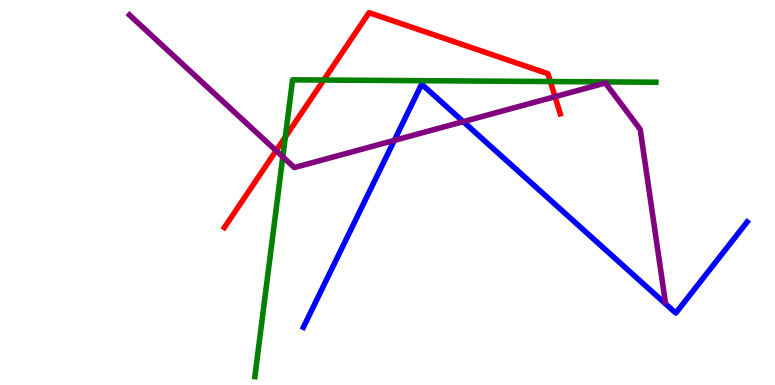[{'lines': ['blue', 'red'], 'intersections': []}, {'lines': ['green', 'red'], 'intersections': [{'x': 3.68, 'y': 6.44}, {'x': 4.18, 'y': 7.92}, {'x': 7.1, 'y': 7.88}]}, {'lines': ['purple', 'red'], 'intersections': [{'x': 3.56, 'y': 6.09}, {'x': 7.16, 'y': 7.49}]}, {'lines': ['blue', 'green'], 'intersections': []}, {'lines': ['blue', 'purple'], 'intersections': [{'x': 5.09, 'y': 6.35}, {'x': 5.98, 'y': 6.84}]}, {'lines': ['green', 'purple'], 'intersections': [{'x': 3.65, 'y': 5.93}]}]